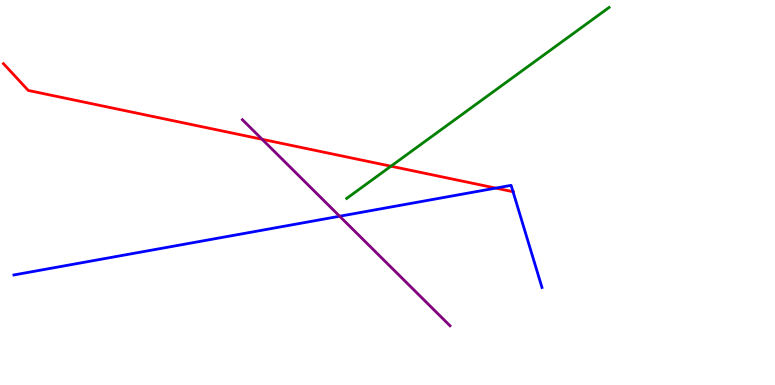[{'lines': ['blue', 'red'], 'intersections': [{'x': 6.4, 'y': 5.11}, {'x': 6.62, 'y': 5.02}]}, {'lines': ['green', 'red'], 'intersections': [{'x': 5.04, 'y': 5.68}]}, {'lines': ['purple', 'red'], 'intersections': [{'x': 3.38, 'y': 6.38}]}, {'lines': ['blue', 'green'], 'intersections': []}, {'lines': ['blue', 'purple'], 'intersections': [{'x': 4.38, 'y': 4.38}]}, {'lines': ['green', 'purple'], 'intersections': []}]